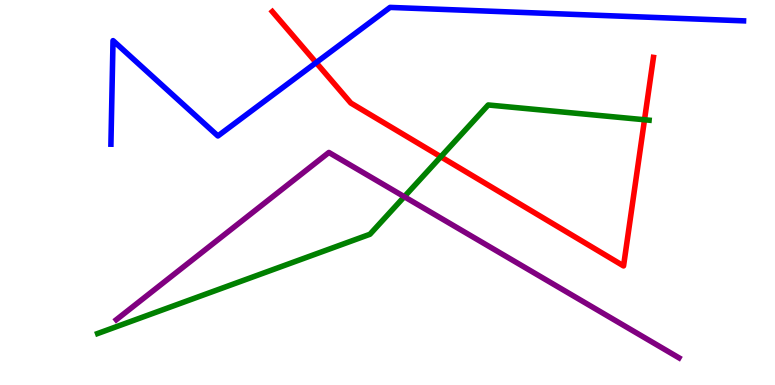[{'lines': ['blue', 'red'], 'intersections': [{'x': 4.08, 'y': 8.37}]}, {'lines': ['green', 'red'], 'intersections': [{'x': 5.69, 'y': 5.93}, {'x': 8.32, 'y': 6.89}]}, {'lines': ['purple', 'red'], 'intersections': []}, {'lines': ['blue', 'green'], 'intersections': []}, {'lines': ['blue', 'purple'], 'intersections': []}, {'lines': ['green', 'purple'], 'intersections': [{'x': 5.22, 'y': 4.89}]}]